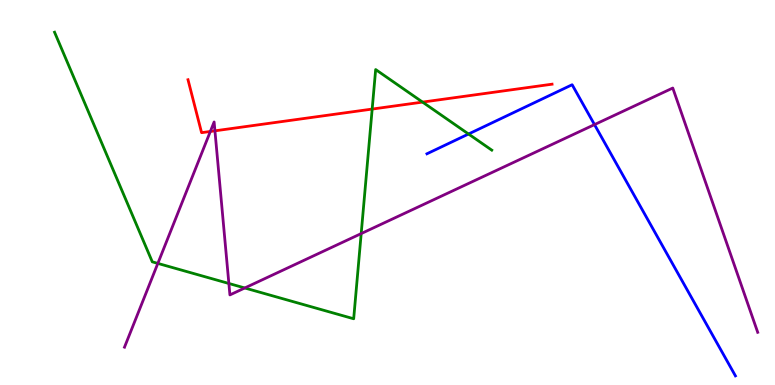[{'lines': ['blue', 'red'], 'intersections': []}, {'lines': ['green', 'red'], 'intersections': [{'x': 4.8, 'y': 7.17}, {'x': 5.45, 'y': 7.35}]}, {'lines': ['purple', 'red'], 'intersections': [{'x': 2.71, 'y': 6.59}, {'x': 2.77, 'y': 6.6}]}, {'lines': ['blue', 'green'], 'intersections': [{'x': 6.05, 'y': 6.52}]}, {'lines': ['blue', 'purple'], 'intersections': [{'x': 7.67, 'y': 6.76}]}, {'lines': ['green', 'purple'], 'intersections': [{'x': 2.04, 'y': 3.16}, {'x': 2.95, 'y': 2.64}, {'x': 3.16, 'y': 2.52}, {'x': 4.66, 'y': 3.93}]}]